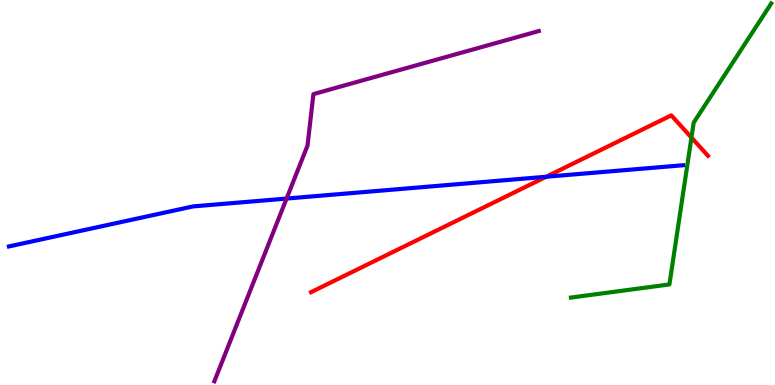[{'lines': ['blue', 'red'], 'intersections': [{'x': 7.05, 'y': 5.41}]}, {'lines': ['green', 'red'], 'intersections': [{'x': 8.92, 'y': 6.43}]}, {'lines': ['purple', 'red'], 'intersections': []}, {'lines': ['blue', 'green'], 'intersections': []}, {'lines': ['blue', 'purple'], 'intersections': [{'x': 3.7, 'y': 4.84}]}, {'lines': ['green', 'purple'], 'intersections': []}]